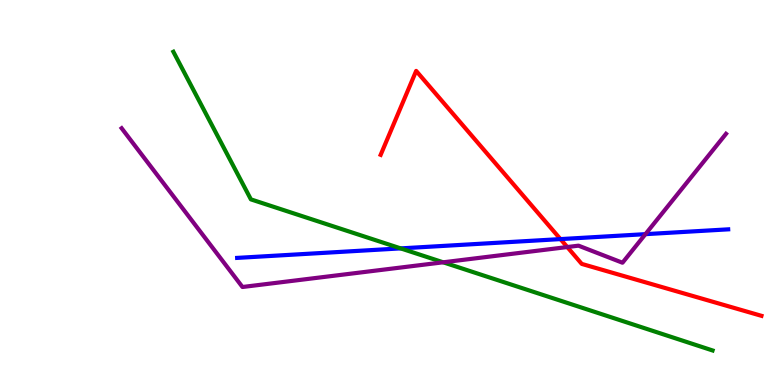[{'lines': ['blue', 'red'], 'intersections': [{'x': 7.23, 'y': 3.79}]}, {'lines': ['green', 'red'], 'intersections': []}, {'lines': ['purple', 'red'], 'intersections': [{'x': 7.32, 'y': 3.58}]}, {'lines': ['blue', 'green'], 'intersections': [{'x': 5.17, 'y': 3.55}]}, {'lines': ['blue', 'purple'], 'intersections': [{'x': 8.33, 'y': 3.92}]}, {'lines': ['green', 'purple'], 'intersections': [{'x': 5.72, 'y': 3.19}]}]